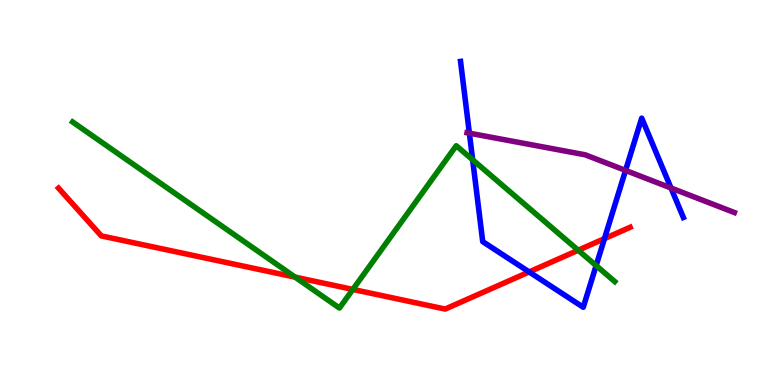[{'lines': ['blue', 'red'], 'intersections': [{'x': 6.83, 'y': 2.94}, {'x': 7.8, 'y': 3.8}]}, {'lines': ['green', 'red'], 'intersections': [{'x': 3.81, 'y': 2.8}, {'x': 4.55, 'y': 2.48}, {'x': 7.46, 'y': 3.5}]}, {'lines': ['purple', 'red'], 'intersections': []}, {'lines': ['blue', 'green'], 'intersections': [{'x': 6.1, 'y': 5.85}, {'x': 7.69, 'y': 3.1}]}, {'lines': ['blue', 'purple'], 'intersections': [{'x': 6.06, 'y': 6.54}, {'x': 8.07, 'y': 5.57}, {'x': 8.66, 'y': 5.12}]}, {'lines': ['green', 'purple'], 'intersections': []}]